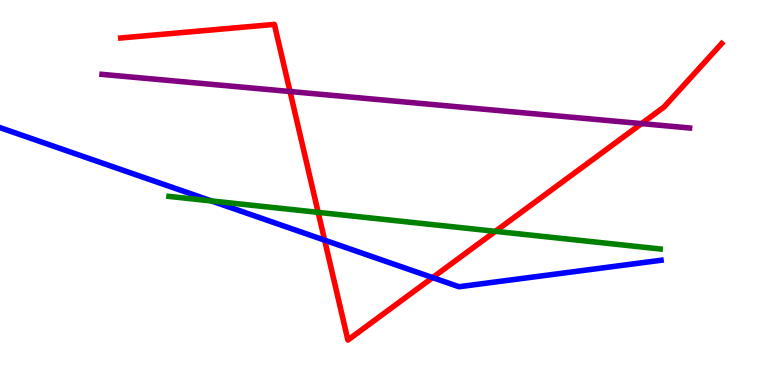[{'lines': ['blue', 'red'], 'intersections': [{'x': 4.19, 'y': 3.76}, {'x': 5.58, 'y': 2.79}]}, {'lines': ['green', 'red'], 'intersections': [{'x': 4.11, 'y': 4.48}, {'x': 6.39, 'y': 3.99}]}, {'lines': ['purple', 'red'], 'intersections': [{'x': 3.74, 'y': 7.62}, {'x': 8.28, 'y': 6.79}]}, {'lines': ['blue', 'green'], 'intersections': [{'x': 2.73, 'y': 4.78}]}, {'lines': ['blue', 'purple'], 'intersections': []}, {'lines': ['green', 'purple'], 'intersections': []}]